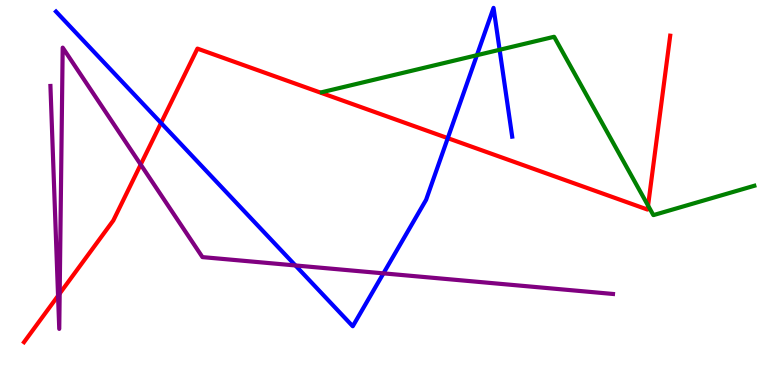[{'lines': ['blue', 'red'], 'intersections': [{'x': 2.08, 'y': 6.81}, {'x': 5.78, 'y': 6.41}]}, {'lines': ['green', 'red'], 'intersections': [{'x': 8.36, 'y': 4.66}]}, {'lines': ['purple', 'red'], 'intersections': [{'x': 0.749, 'y': 2.32}, {'x': 0.77, 'y': 2.37}, {'x': 1.82, 'y': 5.73}]}, {'lines': ['blue', 'green'], 'intersections': [{'x': 6.15, 'y': 8.57}, {'x': 6.45, 'y': 8.71}]}, {'lines': ['blue', 'purple'], 'intersections': [{'x': 3.81, 'y': 3.11}, {'x': 4.95, 'y': 2.9}]}, {'lines': ['green', 'purple'], 'intersections': []}]